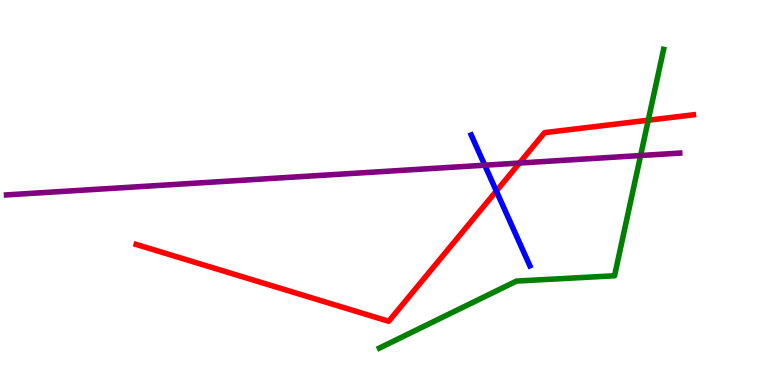[{'lines': ['blue', 'red'], 'intersections': [{'x': 6.4, 'y': 5.04}]}, {'lines': ['green', 'red'], 'intersections': [{'x': 8.36, 'y': 6.88}]}, {'lines': ['purple', 'red'], 'intersections': [{'x': 6.7, 'y': 5.77}]}, {'lines': ['blue', 'green'], 'intersections': []}, {'lines': ['blue', 'purple'], 'intersections': [{'x': 6.25, 'y': 5.71}]}, {'lines': ['green', 'purple'], 'intersections': [{'x': 8.27, 'y': 5.96}]}]